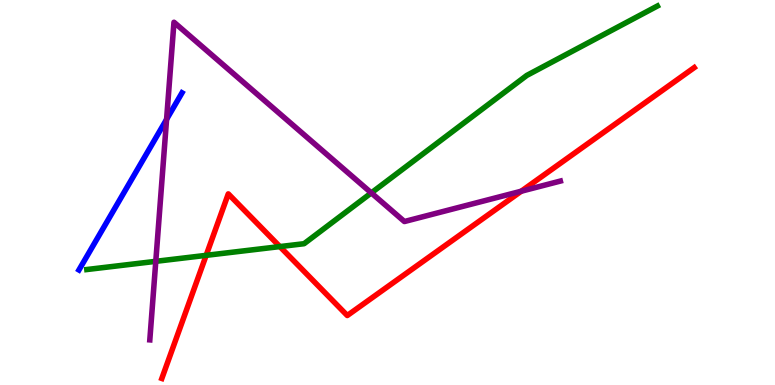[{'lines': ['blue', 'red'], 'intersections': []}, {'lines': ['green', 'red'], 'intersections': [{'x': 2.66, 'y': 3.37}, {'x': 3.61, 'y': 3.6}]}, {'lines': ['purple', 'red'], 'intersections': [{'x': 6.73, 'y': 5.03}]}, {'lines': ['blue', 'green'], 'intersections': []}, {'lines': ['blue', 'purple'], 'intersections': [{'x': 2.15, 'y': 6.9}]}, {'lines': ['green', 'purple'], 'intersections': [{'x': 2.01, 'y': 3.21}, {'x': 4.79, 'y': 4.99}]}]